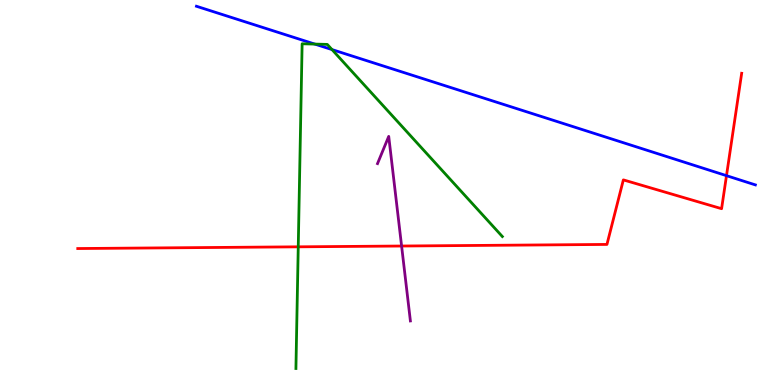[{'lines': ['blue', 'red'], 'intersections': [{'x': 9.37, 'y': 5.44}]}, {'lines': ['green', 'red'], 'intersections': [{'x': 3.85, 'y': 3.59}]}, {'lines': ['purple', 'red'], 'intersections': [{'x': 5.18, 'y': 3.61}]}, {'lines': ['blue', 'green'], 'intersections': [{'x': 4.06, 'y': 8.85}, {'x': 4.28, 'y': 8.71}]}, {'lines': ['blue', 'purple'], 'intersections': []}, {'lines': ['green', 'purple'], 'intersections': []}]